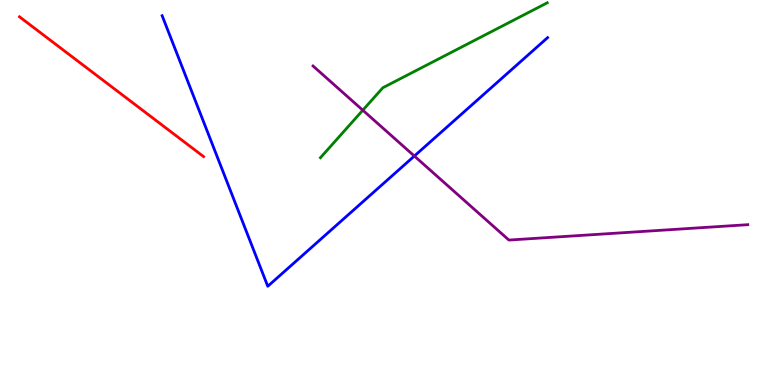[{'lines': ['blue', 'red'], 'intersections': []}, {'lines': ['green', 'red'], 'intersections': []}, {'lines': ['purple', 'red'], 'intersections': []}, {'lines': ['blue', 'green'], 'intersections': []}, {'lines': ['blue', 'purple'], 'intersections': [{'x': 5.35, 'y': 5.95}]}, {'lines': ['green', 'purple'], 'intersections': [{'x': 4.68, 'y': 7.14}]}]